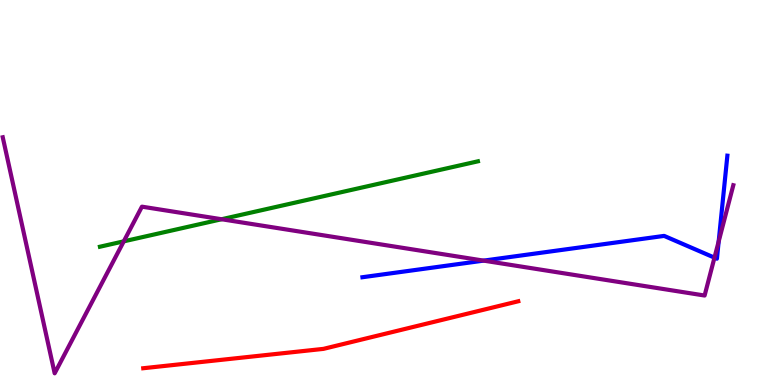[{'lines': ['blue', 'red'], 'intersections': []}, {'lines': ['green', 'red'], 'intersections': []}, {'lines': ['purple', 'red'], 'intersections': []}, {'lines': ['blue', 'green'], 'intersections': []}, {'lines': ['blue', 'purple'], 'intersections': [{'x': 6.24, 'y': 3.23}, {'x': 9.22, 'y': 3.31}, {'x': 9.27, 'y': 3.73}]}, {'lines': ['green', 'purple'], 'intersections': [{'x': 1.6, 'y': 3.73}, {'x': 2.86, 'y': 4.31}]}]